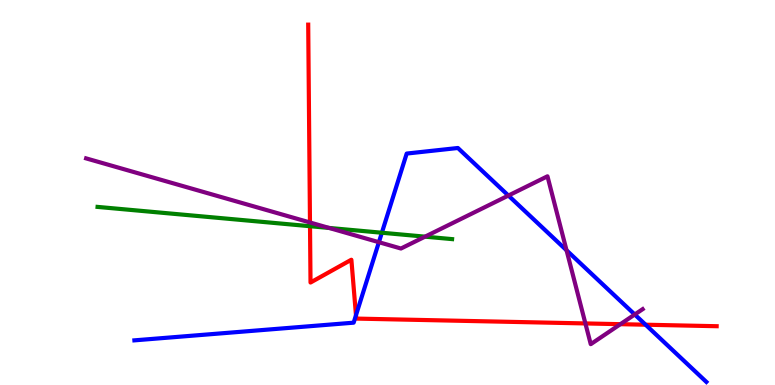[{'lines': ['blue', 'red'], 'intersections': [{'x': 4.59, 'y': 1.81}, {'x': 8.33, 'y': 1.57}]}, {'lines': ['green', 'red'], 'intersections': [{'x': 4.0, 'y': 4.12}]}, {'lines': ['purple', 'red'], 'intersections': [{'x': 4.0, 'y': 4.22}, {'x': 7.55, 'y': 1.6}, {'x': 8.01, 'y': 1.58}]}, {'lines': ['blue', 'green'], 'intersections': [{'x': 4.93, 'y': 3.95}]}, {'lines': ['blue', 'purple'], 'intersections': [{'x': 4.89, 'y': 3.71}, {'x': 6.56, 'y': 4.92}, {'x': 7.31, 'y': 3.5}, {'x': 8.19, 'y': 1.83}]}, {'lines': ['green', 'purple'], 'intersections': [{'x': 4.25, 'y': 4.08}, {'x': 5.48, 'y': 3.85}]}]